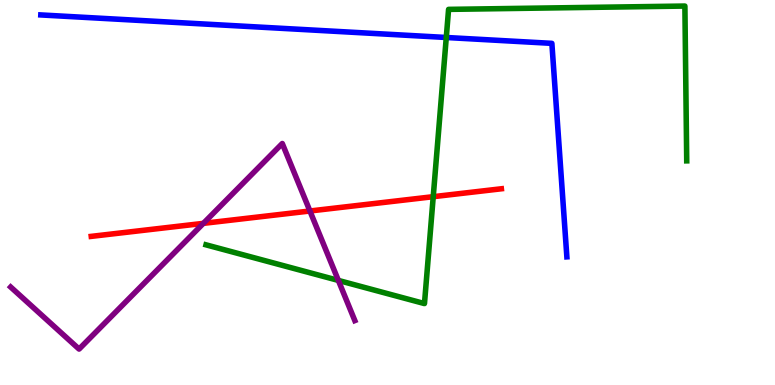[{'lines': ['blue', 'red'], 'intersections': []}, {'lines': ['green', 'red'], 'intersections': [{'x': 5.59, 'y': 4.89}]}, {'lines': ['purple', 'red'], 'intersections': [{'x': 2.62, 'y': 4.2}, {'x': 4.0, 'y': 4.52}]}, {'lines': ['blue', 'green'], 'intersections': [{'x': 5.76, 'y': 9.03}]}, {'lines': ['blue', 'purple'], 'intersections': []}, {'lines': ['green', 'purple'], 'intersections': [{'x': 4.37, 'y': 2.72}]}]